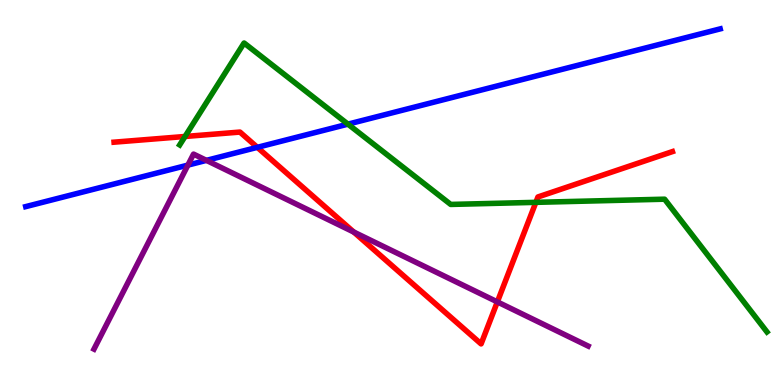[{'lines': ['blue', 'red'], 'intersections': [{'x': 3.32, 'y': 6.17}]}, {'lines': ['green', 'red'], 'intersections': [{'x': 2.39, 'y': 6.46}, {'x': 6.91, 'y': 4.74}]}, {'lines': ['purple', 'red'], 'intersections': [{'x': 4.56, 'y': 3.97}, {'x': 6.42, 'y': 2.16}]}, {'lines': ['blue', 'green'], 'intersections': [{'x': 4.49, 'y': 6.78}]}, {'lines': ['blue', 'purple'], 'intersections': [{'x': 2.42, 'y': 5.71}, {'x': 2.66, 'y': 5.83}]}, {'lines': ['green', 'purple'], 'intersections': []}]